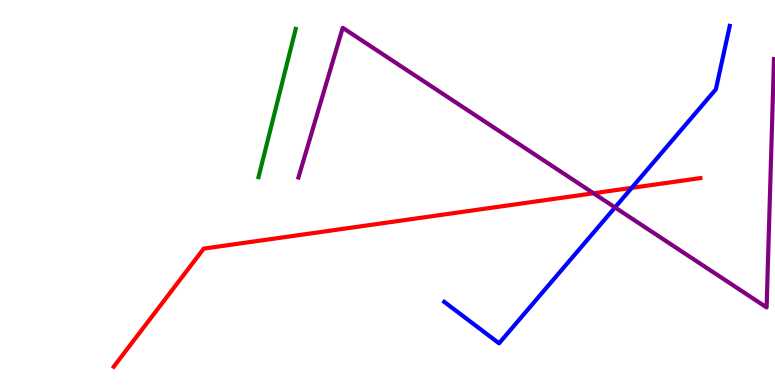[{'lines': ['blue', 'red'], 'intersections': [{'x': 8.15, 'y': 5.12}]}, {'lines': ['green', 'red'], 'intersections': []}, {'lines': ['purple', 'red'], 'intersections': [{'x': 7.66, 'y': 4.98}]}, {'lines': ['blue', 'green'], 'intersections': []}, {'lines': ['blue', 'purple'], 'intersections': [{'x': 7.94, 'y': 4.61}]}, {'lines': ['green', 'purple'], 'intersections': []}]